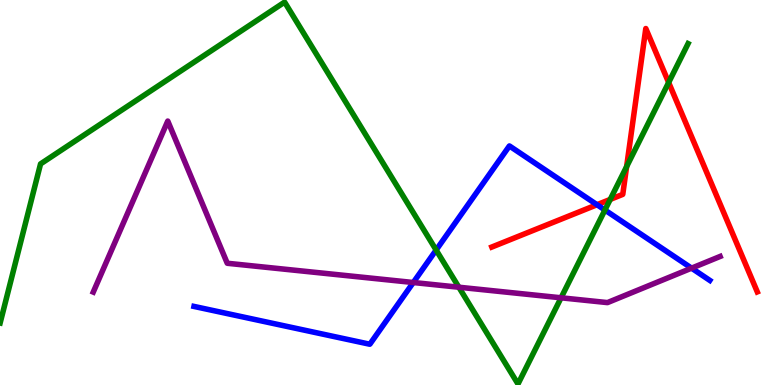[{'lines': ['blue', 'red'], 'intersections': [{'x': 7.7, 'y': 4.68}]}, {'lines': ['green', 'red'], 'intersections': [{'x': 7.87, 'y': 4.82}, {'x': 8.09, 'y': 5.67}, {'x': 8.63, 'y': 7.86}]}, {'lines': ['purple', 'red'], 'intersections': []}, {'lines': ['blue', 'green'], 'intersections': [{'x': 5.63, 'y': 3.51}, {'x': 7.81, 'y': 4.54}]}, {'lines': ['blue', 'purple'], 'intersections': [{'x': 5.33, 'y': 2.66}, {'x': 8.92, 'y': 3.04}]}, {'lines': ['green', 'purple'], 'intersections': [{'x': 5.92, 'y': 2.54}, {'x': 7.24, 'y': 2.26}]}]